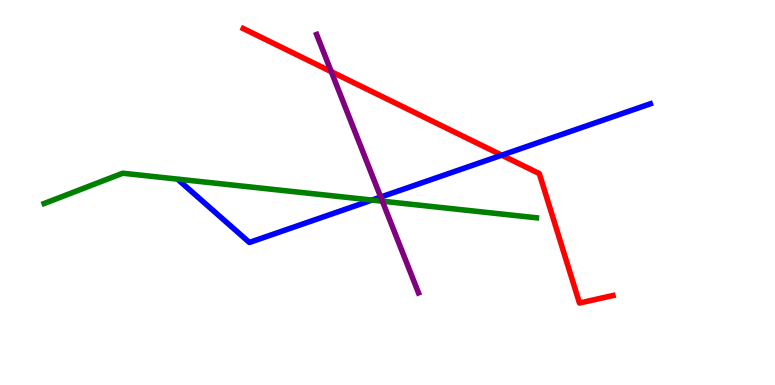[{'lines': ['blue', 'red'], 'intersections': [{'x': 6.47, 'y': 5.97}]}, {'lines': ['green', 'red'], 'intersections': []}, {'lines': ['purple', 'red'], 'intersections': [{'x': 4.27, 'y': 8.14}]}, {'lines': ['blue', 'green'], 'intersections': [{'x': 4.8, 'y': 4.8}]}, {'lines': ['blue', 'purple'], 'intersections': [{'x': 4.91, 'y': 4.88}]}, {'lines': ['green', 'purple'], 'intersections': [{'x': 4.93, 'y': 4.77}]}]